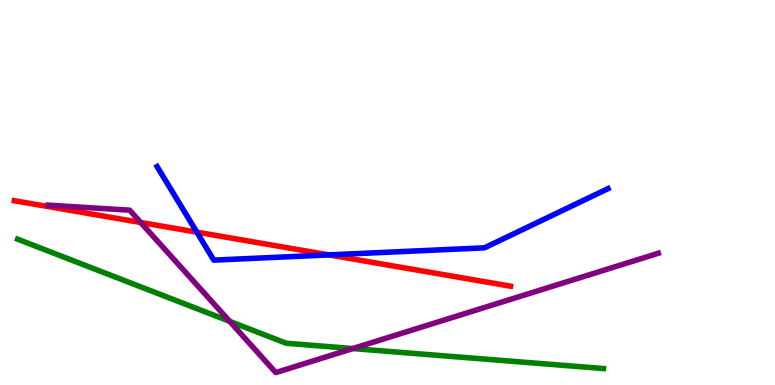[{'lines': ['blue', 'red'], 'intersections': [{'x': 2.54, 'y': 3.97}, {'x': 4.24, 'y': 3.38}]}, {'lines': ['green', 'red'], 'intersections': []}, {'lines': ['purple', 'red'], 'intersections': [{'x': 1.82, 'y': 4.22}]}, {'lines': ['blue', 'green'], 'intersections': []}, {'lines': ['blue', 'purple'], 'intersections': []}, {'lines': ['green', 'purple'], 'intersections': [{'x': 2.96, 'y': 1.65}, {'x': 4.55, 'y': 0.947}]}]